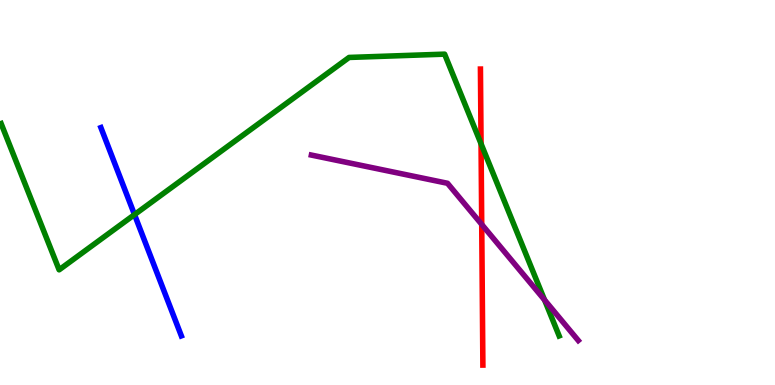[{'lines': ['blue', 'red'], 'intersections': []}, {'lines': ['green', 'red'], 'intersections': [{'x': 6.21, 'y': 6.27}]}, {'lines': ['purple', 'red'], 'intersections': [{'x': 6.22, 'y': 4.17}]}, {'lines': ['blue', 'green'], 'intersections': [{'x': 1.74, 'y': 4.43}]}, {'lines': ['blue', 'purple'], 'intersections': []}, {'lines': ['green', 'purple'], 'intersections': [{'x': 7.03, 'y': 2.21}]}]